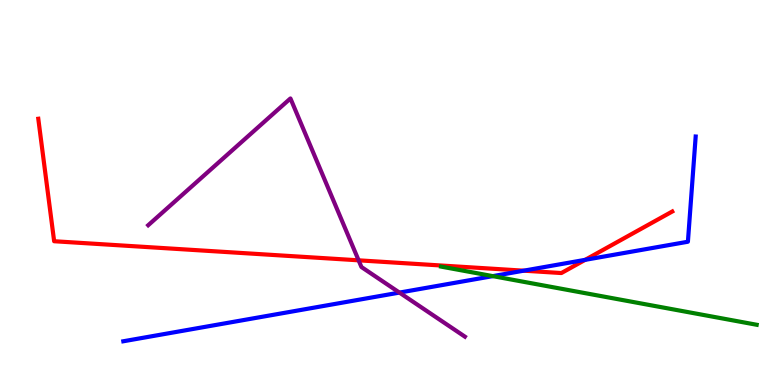[{'lines': ['blue', 'red'], 'intersections': [{'x': 6.76, 'y': 2.97}, {'x': 7.55, 'y': 3.25}]}, {'lines': ['green', 'red'], 'intersections': []}, {'lines': ['purple', 'red'], 'intersections': [{'x': 4.63, 'y': 3.24}]}, {'lines': ['blue', 'green'], 'intersections': [{'x': 6.36, 'y': 2.83}]}, {'lines': ['blue', 'purple'], 'intersections': [{'x': 5.15, 'y': 2.4}]}, {'lines': ['green', 'purple'], 'intersections': []}]